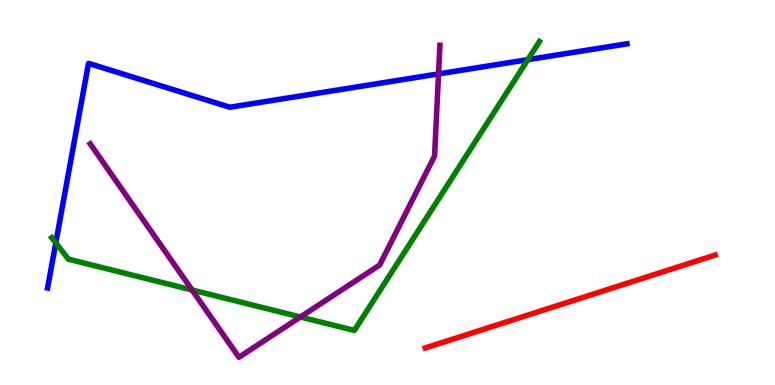[{'lines': ['blue', 'red'], 'intersections': []}, {'lines': ['green', 'red'], 'intersections': []}, {'lines': ['purple', 'red'], 'intersections': []}, {'lines': ['blue', 'green'], 'intersections': [{'x': 0.72, 'y': 3.69}, {'x': 6.81, 'y': 8.45}]}, {'lines': ['blue', 'purple'], 'intersections': [{'x': 5.66, 'y': 8.08}]}, {'lines': ['green', 'purple'], 'intersections': [{'x': 2.48, 'y': 2.47}, {'x': 3.88, 'y': 1.77}]}]